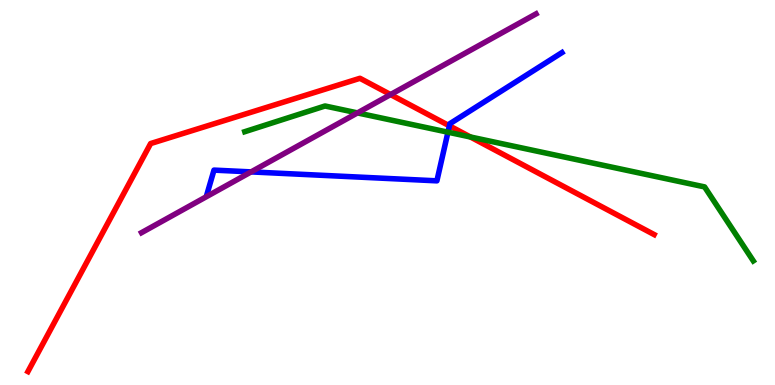[{'lines': ['blue', 'red'], 'intersections': [{'x': 5.8, 'y': 6.73}]}, {'lines': ['green', 'red'], 'intersections': [{'x': 6.07, 'y': 6.44}]}, {'lines': ['purple', 'red'], 'intersections': [{'x': 5.04, 'y': 7.54}]}, {'lines': ['blue', 'green'], 'intersections': [{'x': 5.78, 'y': 6.57}]}, {'lines': ['blue', 'purple'], 'intersections': [{'x': 3.24, 'y': 5.54}]}, {'lines': ['green', 'purple'], 'intersections': [{'x': 4.61, 'y': 7.07}]}]